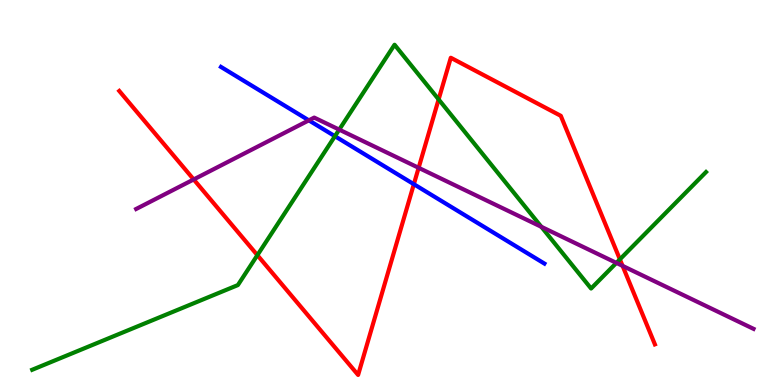[{'lines': ['blue', 'red'], 'intersections': [{'x': 5.34, 'y': 5.22}]}, {'lines': ['green', 'red'], 'intersections': [{'x': 3.32, 'y': 3.37}, {'x': 5.66, 'y': 7.42}, {'x': 8.0, 'y': 3.26}]}, {'lines': ['purple', 'red'], 'intersections': [{'x': 2.5, 'y': 5.34}, {'x': 5.4, 'y': 5.64}, {'x': 8.03, 'y': 3.09}]}, {'lines': ['blue', 'green'], 'intersections': [{'x': 4.32, 'y': 6.46}]}, {'lines': ['blue', 'purple'], 'intersections': [{'x': 3.99, 'y': 6.87}]}, {'lines': ['green', 'purple'], 'intersections': [{'x': 4.38, 'y': 6.63}, {'x': 6.99, 'y': 4.11}, {'x': 7.95, 'y': 3.17}]}]